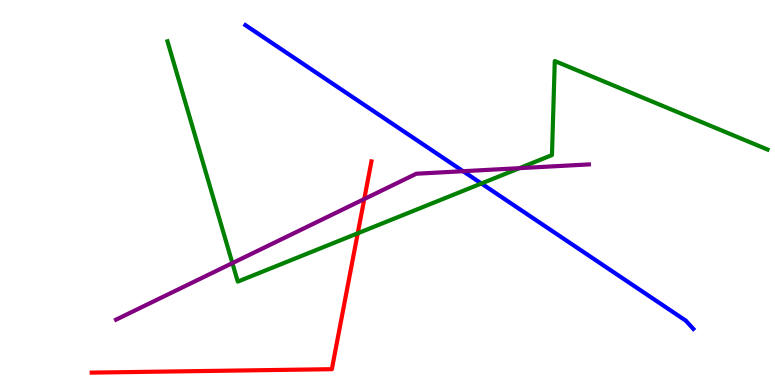[{'lines': ['blue', 'red'], 'intersections': []}, {'lines': ['green', 'red'], 'intersections': [{'x': 4.62, 'y': 3.94}]}, {'lines': ['purple', 'red'], 'intersections': [{'x': 4.7, 'y': 4.83}]}, {'lines': ['blue', 'green'], 'intersections': [{'x': 6.21, 'y': 5.23}]}, {'lines': ['blue', 'purple'], 'intersections': [{'x': 5.98, 'y': 5.55}]}, {'lines': ['green', 'purple'], 'intersections': [{'x': 3.0, 'y': 3.17}, {'x': 6.7, 'y': 5.63}]}]